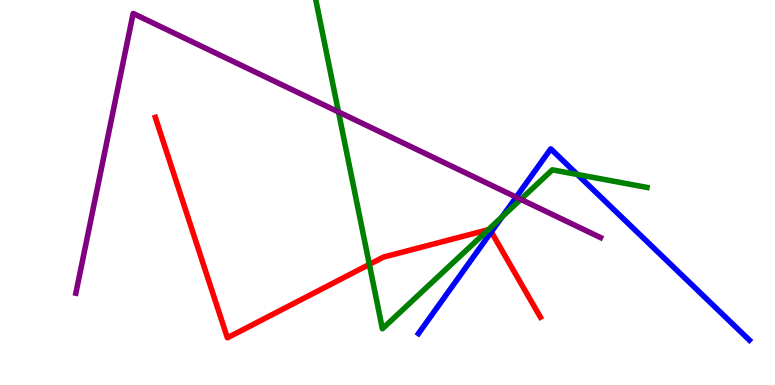[{'lines': ['blue', 'red'], 'intersections': [{'x': 6.34, 'y': 3.98}]}, {'lines': ['green', 'red'], 'intersections': [{'x': 4.77, 'y': 3.13}, {'x': 6.3, 'y': 4.03}]}, {'lines': ['purple', 'red'], 'intersections': []}, {'lines': ['blue', 'green'], 'intersections': [{'x': 6.48, 'y': 4.37}, {'x': 7.45, 'y': 5.47}]}, {'lines': ['blue', 'purple'], 'intersections': [{'x': 6.66, 'y': 4.88}]}, {'lines': ['green', 'purple'], 'intersections': [{'x': 4.37, 'y': 7.09}, {'x': 6.72, 'y': 4.82}]}]